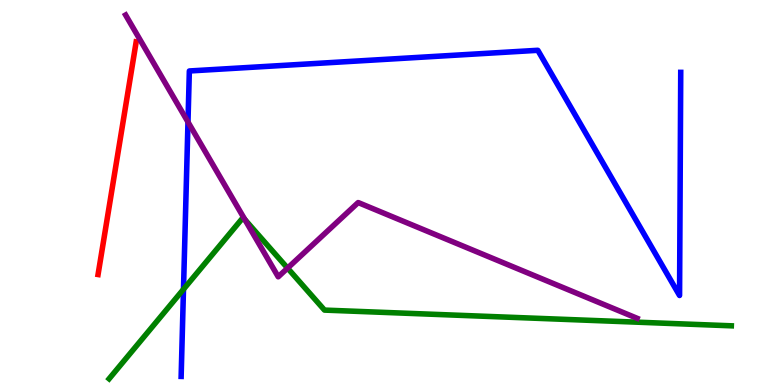[{'lines': ['blue', 'red'], 'intersections': []}, {'lines': ['green', 'red'], 'intersections': []}, {'lines': ['purple', 'red'], 'intersections': []}, {'lines': ['blue', 'green'], 'intersections': [{'x': 2.37, 'y': 2.49}]}, {'lines': ['blue', 'purple'], 'intersections': [{'x': 2.43, 'y': 6.83}]}, {'lines': ['green', 'purple'], 'intersections': [{'x': 3.16, 'y': 4.3}, {'x': 3.71, 'y': 3.04}]}]